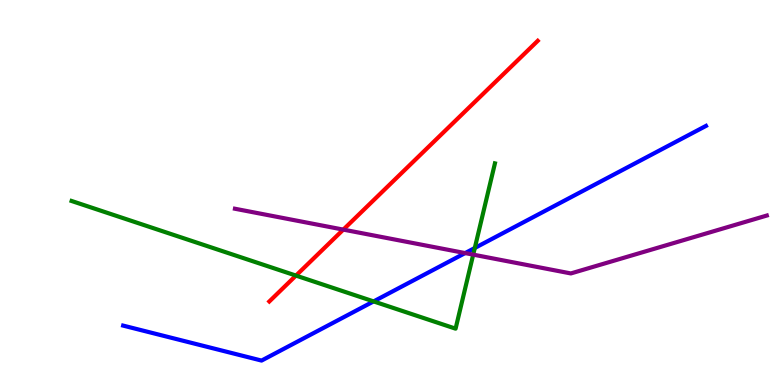[{'lines': ['blue', 'red'], 'intersections': []}, {'lines': ['green', 'red'], 'intersections': [{'x': 3.82, 'y': 2.84}]}, {'lines': ['purple', 'red'], 'intersections': [{'x': 4.43, 'y': 4.04}]}, {'lines': ['blue', 'green'], 'intersections': [{'x': 4.82, 'y': 2.17}, {'x': 6.13, 'y': 3.56}]}, {'lines': ['blue', 'purple'], 'intersections': [{'x': 6.0, 'y': 3.43}]}, {'lines': ['green', 'purple'], 'intersections': [{'x': 6.11, 'y': 3.39}]}]